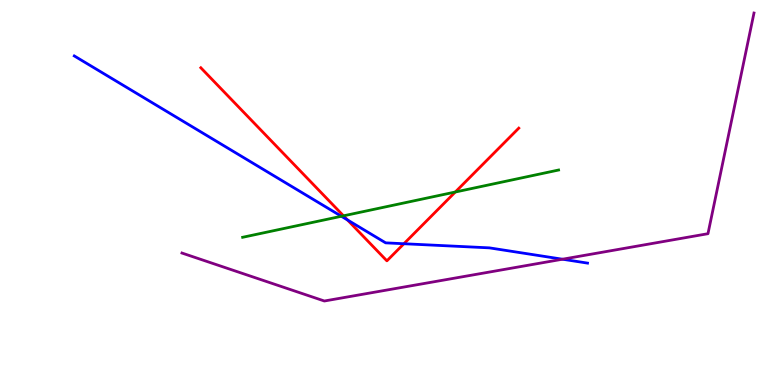[{'lines': ['blue', 'red'], 'intersections': [{'x': 4.48, 'y': 4.29}, {'x': 5.21, 'y': 3.67}]}, {'lines': ['green', 'red'], 'intersections': [{'x': 4.43, 'y': 4.39}, {'x': 5.87, 'y': 5.01}]}, {'lines': ['purple', 'red'], 'intersections': []}, {'lines': ['blue', 'green'], 'intersections': [{'x': 4.4, 'y': 4.38}]}, {'lines': ['blue', 'purple'], 'intersections': [{'x': 7.26, 'y': 3.27}]}, {'lines': ['green', 'purple'], 'intersections': []}]